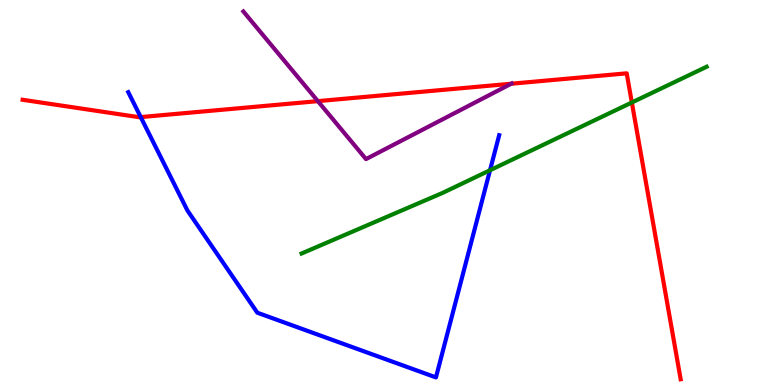[{'lines': ['blue', 'red'], 'intersections': [{'x': 1.82, 'y': 6.96}]}, {'lines': ['green', 'red'], 'intersections': [{'x': 8.15, 'y': 7.34}]}, {'lines': ['purple', 'red'], 'intersections': [{'x': 4.1, 'y': 7.37}, {'x': 6.6, 'y': 7.82}]}, {'lines': ['blue', 'green'], 'intersections': [{'x': 6.32, 'y': 5.58}]}, {'lines': ['blue', 'purple'], 'intersections': []}, {'lines': ['green', 'purple'], 'intersections': []}]